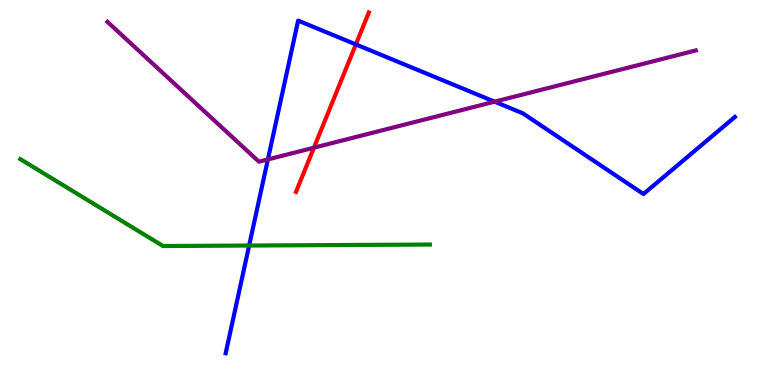[{'lines': ['blue', 'red'], 'intersections': [{'x': 4.59, 'y': 8.85}]}, {'lines': ['green', 'red'], 'intersections': []}, {'lines': ['purple', 'red'], 'intersections': [{'x': 4.05, 'y': 6.16}]}, {'lines': ['blue', 'green'], 'intersections': [{'x': 3.21, 'y': 3.62}]}, {'lines': ['blue', 'purple'], 'intersections': [{'x': 3.46, 'y': 5.86}, {'x': 6.38, 'y': 7.36}]}, {'lines': ['green', 'purple'], 'intersections': []}]